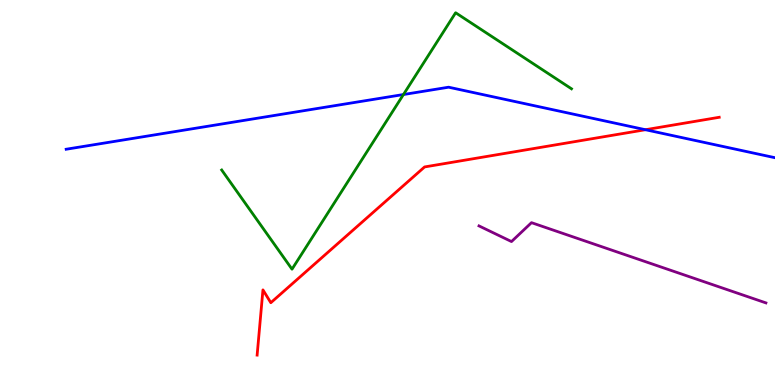[{'lines': ['blue', 'red'], 'intersections': [{'x': 8.33, 'y': 6.63}]}, {'lines': ['green', 'red'], 'intersections': []}, {'lines': ['purple', 'red'], 'intersections': []}, {'lines': ['blue', 'green'], 'intersections': [{'x': 5.21, 'y': 7.54}]}, {'lines': ['blue', 'purple'], 'intersections': []}, {'lines': ['green', 'purple'], 'intersections': []}]